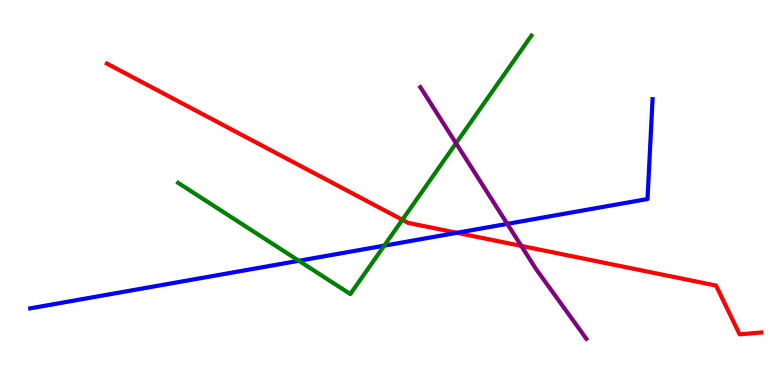[{'lines': ['blue', 'red'], 'intersections': [{'x': 5.89, 'y': 3.95}]}, {'lines': ['green', 'red'], 'intersections': [{'x': 5.19, 'y': 4.29}]}, {'lines': ['purple', 'red'], 'intersections': [{'x': 6.73, 'y': 3.61}]}, {'lines': ['blue', 'green'], 'intersections': [{'x': 3.86, 'y': 3.23}, {'x': 4.96, 'y': 3.62}]}, {'lines': ['blue', 'purple'], 'intersections': [{'x': 6.55, 'y': 4.19}]}, {'lines': ['green', 'purple'], 'intersections': [{'x': 5.88, 'y': 6.28}]}]